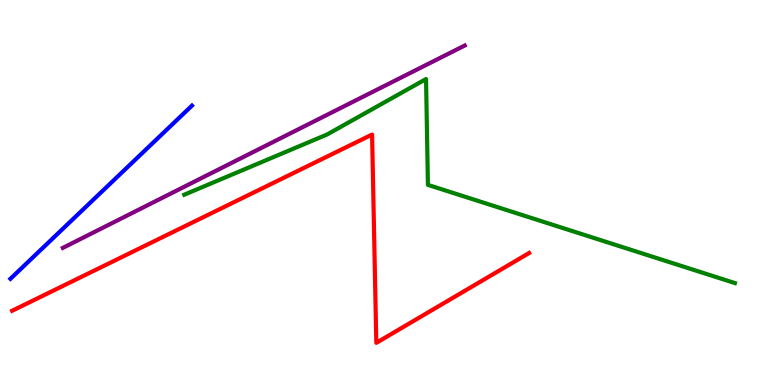[{'lines': ['blue', 'red'], 'intersections': []}, {'lines': ['green', 'red'], 'intersections': []}, {'lines': ['purple', 'red'], 'intersections': []}, {'lines': ['blue', 'green'], 'intersections': []}, {'lines': ['blue', 'purple'], 'intersections': []}, {'lines': ['green', 'purple'], 'intersections': []}]